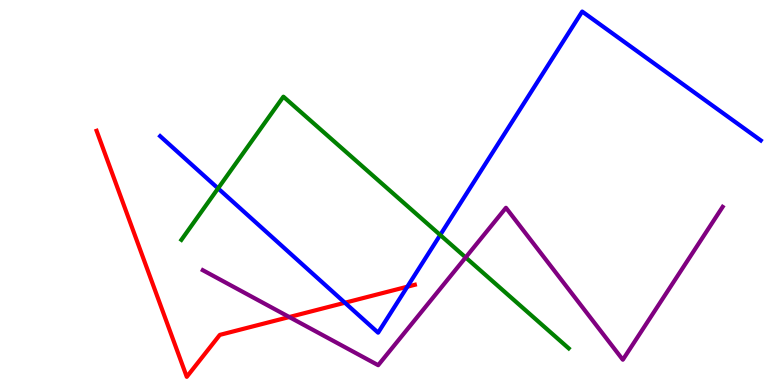[{'lines': ['blue', 'red'], 'intersections': [{'x': 4.45, 'y': 2.14}, {'x': 5.26, 'y': 2.55}]}, {'lines': ['green', 'red'], 'intersections': []}, {'lines': ['purple', 'red'], 'intersections': [{'x': 3.73, 'y': 1.77}]}, {'lines': ['blue', 'green'], 'intersections': [{'x': 2.81, 'y': 5.11}, {'x': 5.68, 'y': 3.9}]}, {'lines': ['blue', 'purple'], 'intersections': []}, {'lines': ['green', 'purple'], 'intersections': [{'x': 6.01, 'y': 3.31}]}]